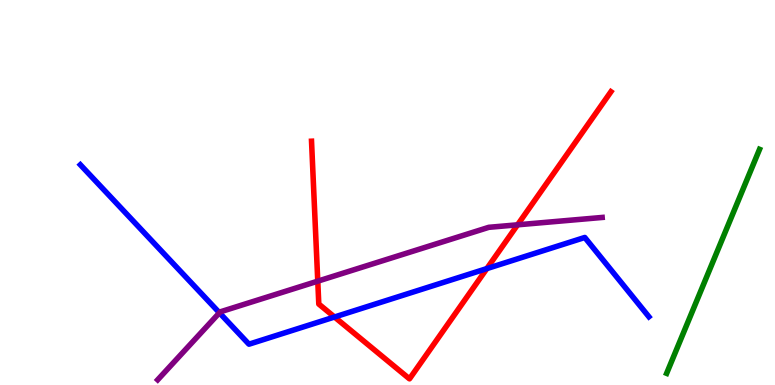[{'lines': ['blue', 'red'], 'intersections': [{'x': 4.32, 'y': 1.77}, {'x': 6.28, 'y': 3.02}]}, {'lines': ['green', 'red'], 'intersections': []}, {'lines': ['purple', 'red'], 'intersections': [{'x': 4.1, 'y': 2.7}, {'x': 6.68, 'y': 4.16}]}, {'lines': ['blue', 'green'], 'intersections': []}, {'lines': ['blue', 'purple'], 'intersections': [{'x': 2.83, 'y': 1.88}]}, {'lines': ['green', 'purple'], 'intersections': []}]